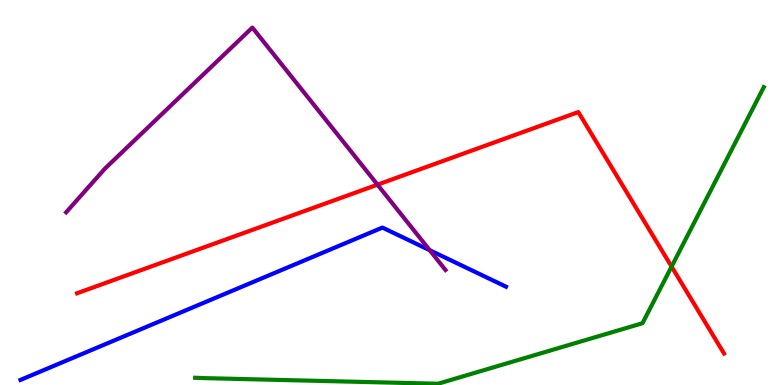[{'lines': ['blue', 'red'], 'intersections': []}, {'lines': ['green', 'red'], 'intersections': [{'x': 8.67, 'y': 3.08}]}, {'lines': ['purple', 'red'], 'intersections': [{'x': 4.87, 'y': 5.2}]}, {'lines': ['blue', 'green'], 'intersections': []}, {'lines': ['blue', 'purple'], 'intersections': [{'x': 5.54, 'y': 3.5}]}, {'lines': ['green', 'purple'], 'intersections': []}]